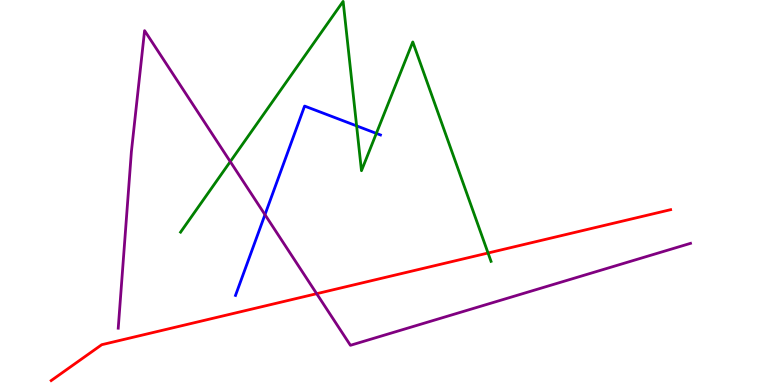[{'lines': ['blue', 'red'], 'intersections': []}, {'lines': ['green', 'red'], 'intersections': [{'x': 6.3, 'y': 3.43}]}, {'lines': ['purple', 'red'], 'intersections': [{'x': 4.09, 'y': 2.37}]}, {'lines': ['blue', 'green'], 'intersections': [{'x': 4.6, 'y': 6.73}, {'x': 4.86, 'y': 6.54}]}, {'lines': ['blue', 'purple'], 'intersections': [{'x': 3.42, 'y': 4.42}]}, {'lines': ['green', 'purple'], 'intersections': [{'x': 2.97, 'y': 5.8}]}]